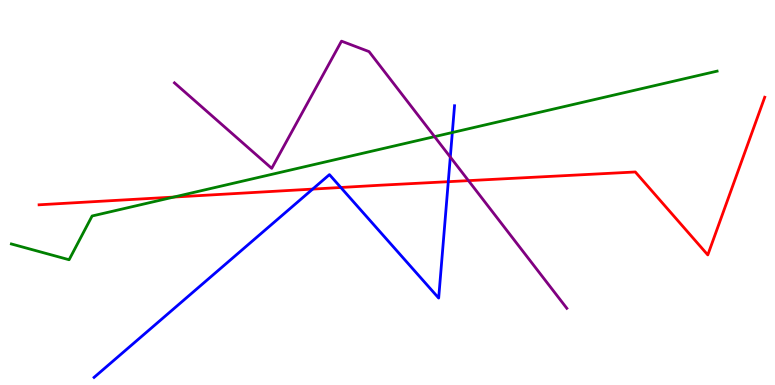[{'lines': ['blue', 'red'], 'intersections': [{'x': 4.03, 'y': 5.09}, {'x': 4.4, 'y': 5.13}, {'x': 5.78, 'y': 5.28}]}, {'lines': ['green', 'red'], 'intersections': [{'x': 2.24, 'y': 4.88}]}, {'lines': ['purple', 'red'], 'intersections': [{'x': 6.04, 'y': 5.31}]}, {'lines': ['blue', 'green'], 'intersections': [{'x': 5.84, 'y': 6.56}]}, {'lines': ['blue', 'purple'], 'intersections': [{'x': 5.81, 'y': 5.92}]}, {'lines': ['green', 'purple'], 'intersections': [{'x': 5.61, 'y': 6.45}]}]